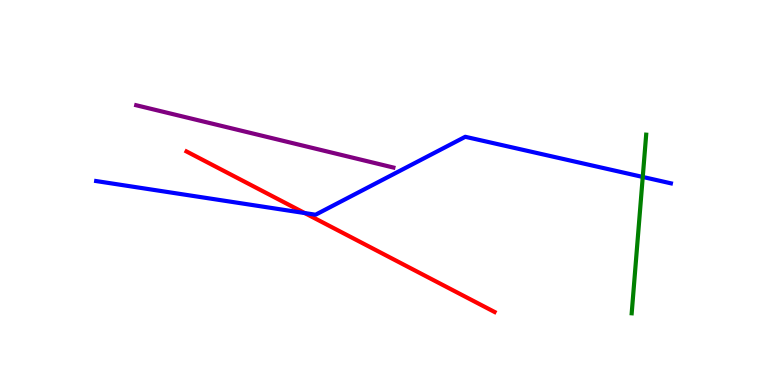[{'lines': ['blue', 'red'], 'intersections': [{'x': 3.93, 'y': 4.47}]}, {'lines': ['green', 'red'], 'intersections': []}, {'lines': ['purple', 'red'], 'intersections': []}, {'lines': ['blue', 'green'], 'intersections': [{'x': 8.29, 'y': 5.4}]}, {'lines': ['blue', 'purple'], 'intersections': []}, {'lines': ['green', 'purple'], 'intersections': []}]